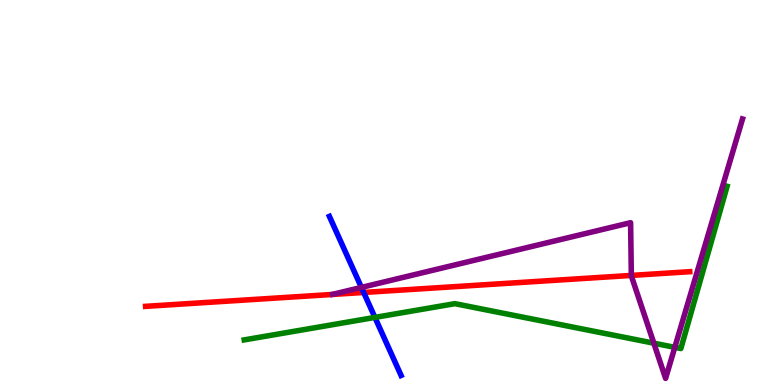[{'lines': ['blue', 'red'], 'intersections': [{'x': 4.69, 'y': 2.4}]}, {'lines': ['green', 'red'], 'intersections': []}, {'lines': ['purple', 'red'], 'intersections': [{'x': 8.15, 'y': 2.85}]}, {'lines': ['blue', 'green'], 'intersections': [{'x': 4.84, 'y': 1.76}]}, {'lines': ['blue', 'purple'], 'intersections': [{'x': 4.66, 'y': 2.53}]}, {'lines': ['green', 'purple'], 'intersections': [{'x': 8.44, 'y': 1.09}, {'x': 8.71, 'y': 0.978}]}]